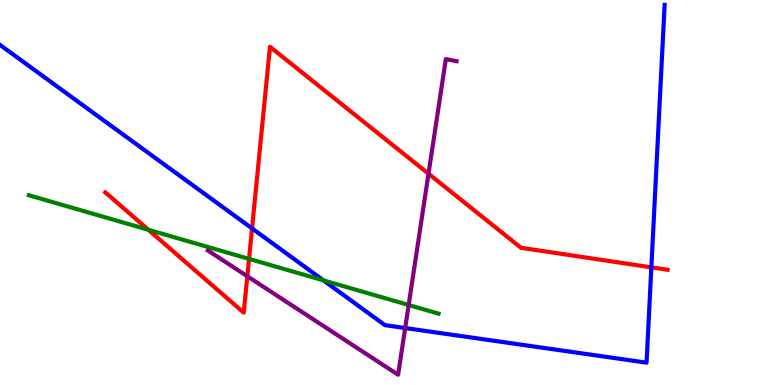[{'lines': ['blue', 'red'], 'intersections': [{'x': 3.25, 'y': 4.07}, {'x': 8.4, 'y': 3.06}]}, {'lines': ['green', 'red'], 'intersections': [{'x': 1.91, 'y': 4.03}, {'x': 3.21, 'y': 3.28}]}, {'lines': ['purple', 'red'], 'intersections': [{'x': 3.19, 'y': 2.82}, {'x': 5.53, 'y': 5.49}]}, {'lines': ['blue', 'green'], 'intersections': [{'x': 4.17, 'y': 2.72}]}, {'lines': ['blue', 'purple'], 'intersections': [{'x': 5.23, 'y': 1.48}]}, {'lines': ['green', 'purple'], 'intersections': [{'x': 5.27, 'y': 2.08}]}]